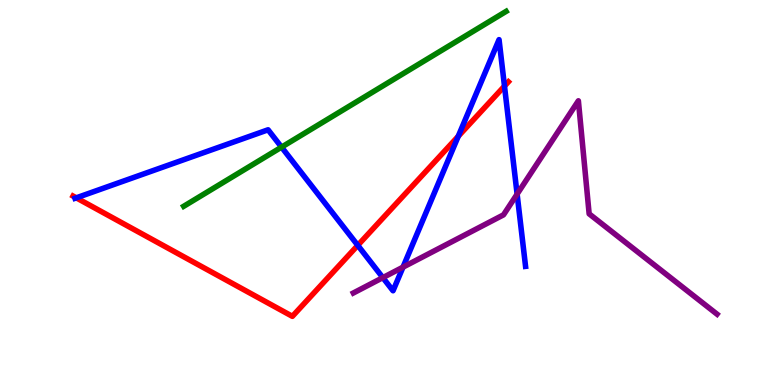[{'lines': ['blue', 'red'], 'intersections': [{'x': 0.984, 'y': 4.86}, {'x': 4.62, 'y': 3.63}, {'x': 5.91, 'y': 6.46}, {'x': 6.51, 'y': 7.76}]}, {'lines': ['green', 'red'], 'intersections': []}, {'lines': ['purple', 'red'], 'intersections': []}, {'lines': ['blue', 'green'], 'intersections': [{'x': 3.63, 'y': 6.18}]}, {'lines': ['blue', 'purple'], 'intersections': [{'x': 4.94, 'y': 2.79}, {'x': 5.2, 'y': 3.06}, {'x': 6.67, 'y': 4.96}]}, {'lines': ['green', 'purple'], 'intersections': []}]